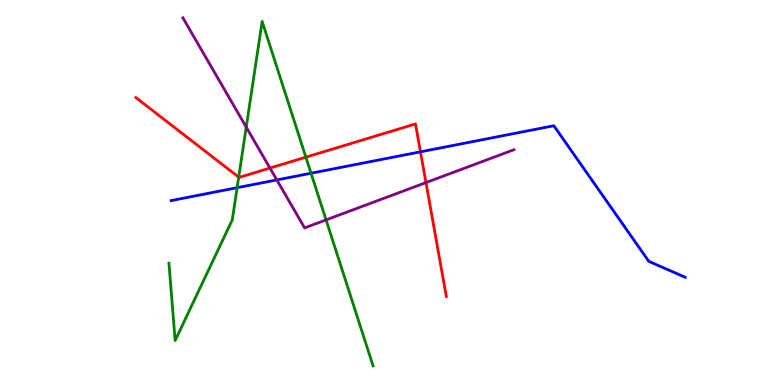[{'lines': ['blue', 'red'], 'intersections': [{'x': 5.43, 'y': 6.06}]}, {'lines': ['green', 'red'], 'intersections': [{'x': 3.08, 'y': 5.4}, {'x': 3.95, 'y': 5.92}]}, {'lines': ['purple', 'red'], 'intersections': [{'x': 3.48, 'y': 5.63}, {'x': 5.5, 'y': 5.26}]}, {'lines': ['blue', 'green'], 'intersections': [{'x': 3.06, 'y': 5.12}, {'x': 4.01, 'y': 5.5}]}, {'lines': ['blue', 'purple'], 'intersections': [{'x': 3.57, 'y': 5.33}]}, {'lines': ['green', 'purple'], 'intersections': [{'x': 3.18, 'y': 6.7}, {'x': 4.21, 'y': 4.29}]}]